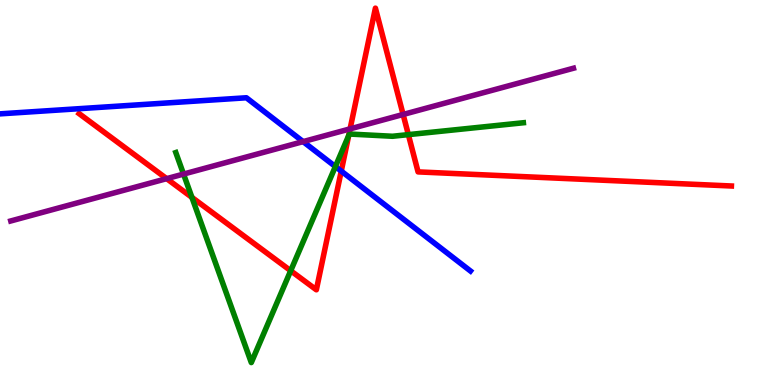[{'lines': ['blue', 'red'], 'intersections': [{'x': 4.4, 'y': 5.56}]}, {'lines': ['green', 'red'], 'intersections': [{'x': 2.48, 'y': 4.87}, {'x': 3.75, 'y': 2.97}, {'x': 4.5, 'y': 6.48}, {'x': 5.27, 'y': 6.5}]}, {'lines': ['purple', 'red'], 'intersections': [{'x': 2.15, 'y': 5.36}, {'x': 4.52, 'y': 6.65}, {'x': 5.2, 'y': 7.03}]}, {'lines': ['blue', 'green'], 'intersections': [{'x': 4.33, 'y': 5.67}]}, {'lines': ['blue', 'purple'], 'intersections': [{'x': 3.91, 'y': 6.32}]}, {'lines': ['green', 'purple'], 'intersections': [{'x': 2.37, 'y': 5.48}]}]